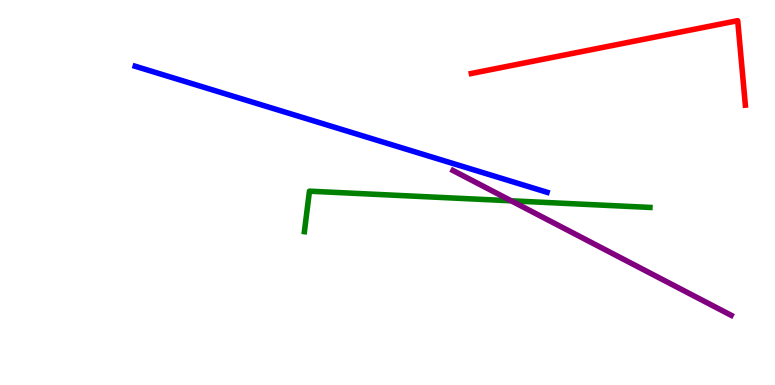[{'lines': ['blue', 'red'], 'intersections': []}, {'lines': ['green', 'red'], 'intersections': []}, {'lines': ['purple', 'red'], 'intersections': []}, {'lines': ['blue', 'green'], 'intersections': []}, {'lines': ['blue', 'purple'], 'intersections': []}, {'lines': ['green', 'purple'], 'intersections': [{'x': 6.6, 'y': 4.78}]}]